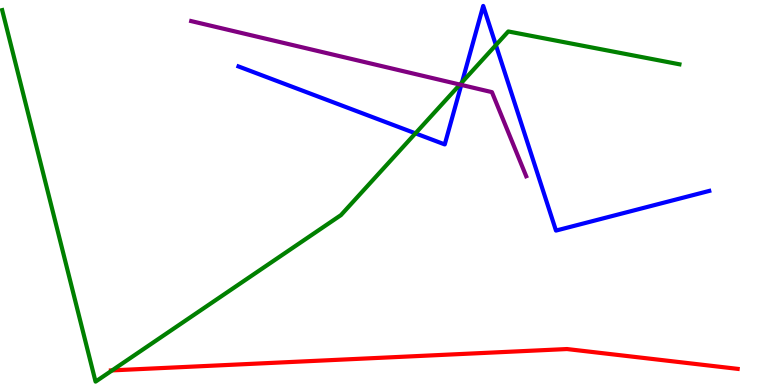[{'lines': ['blue', 'red'], 'intersections': []}, {'lines': ['green', 'red'], 'intersections': [{'x': 1.45, 'y': 0.38}]}, {'lines': ['purple', 'red'], 'intersections': []}, {'lines': ['blue', 'green'], 'intersections': [{'x': 5.36, 'y': 6.54}, {'x': 5.96, 'y': 7.86}, {'x': 6.4, 'y': 8.83}]}, {'lines': ['blue', 'purple'], 'intersections': [{'x': 5.95, 'y': 7.79}]}, {'lines': ['green', 'purple'], 'intersections': [{'x': 5.93, 'y': 7.8}]}]